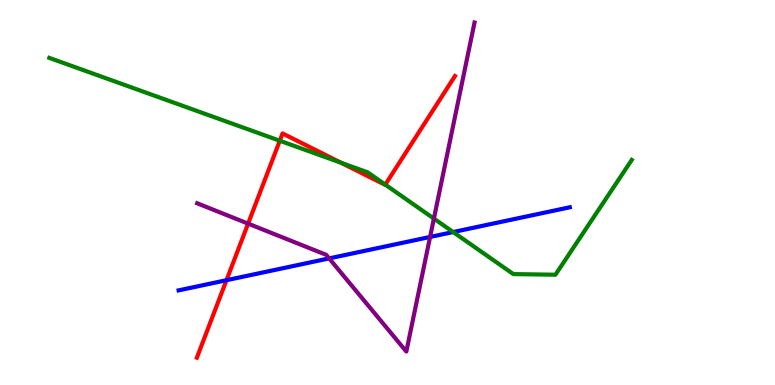[{'lines': ['blue', 'red'], 'intersections': [{'x': 2.92, 'y': 2.72}]}, {'lines': ['green', 'red'], 'intersections': [{'x': 3.61, 'y': 6.34}, {'x': 4.4, 'y': 5.77}, {'x': 4.97, 'y': 5.2}]}, {'lines': ['purple', 'red'], 'intersections': [{'x': 3.2, 'y': 4.19}]}, {'lines': ['blue', 'green'], 'intersections': [{'x': 5.85, 'y': 3.97}]}, {'lines': ['blue', 'purple'], 'intersections': [{'x': 4.25, 'y': 3.29}, {'x': 5.55, 'y': 3.85}]}, {'lines': ['green', 'purple'], 'intersections': [{'x': 5.6, 'y': 4.32}]}]